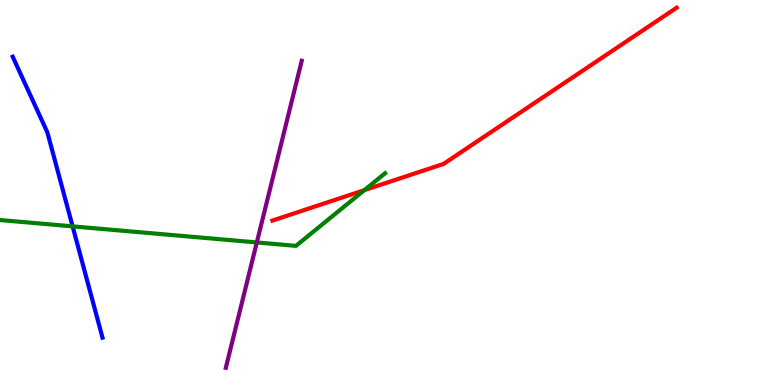[{'lines': ['blue', 'red'], 'intersections': []}, {'lines': ['green', 'red'], 'intersections': [{'x': 4.7, 'y': 5.06}]}, {'lines': ['purple', 'red'], 'intersections': []}, {'lines': ['blue', 'green'], 'intersections': [{'x': 0.937, 'y': 4.12}]}, {'lines': ['blue', 'purple'], 'intersections': []}, {'lines': ['green', 'purple'], 'intersections': [{'x': 3.31, 'y': 3.7}]}]